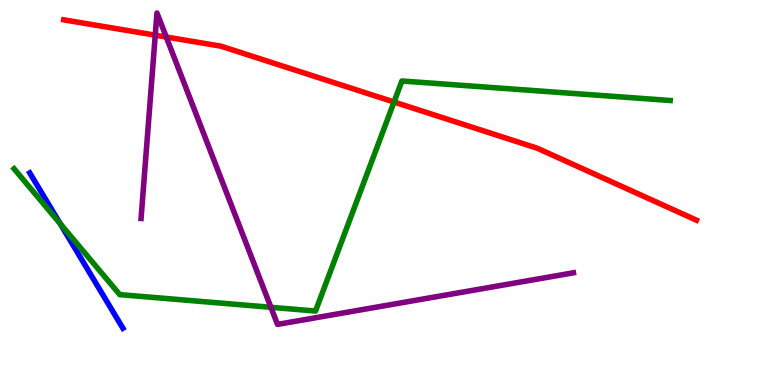[{'lines': ['blue', 'red'], 'intersections': []}, {'lines': ['green', 'red'], 'intersections': [{'x': 5.08, 'y': 7.35}]}, {'lines': ['purple', 'red'], 'intersections': [{'x': 2.0, 'y': 9.09}, {'x': 2.15, 'y': 9.04}]}, {'lines': ['blue', 'green'], 'intersections': [{'x': 0.777, 'y': 4.19}]}, {'lines': ['blue', 'purple'], 'intersections': []}, {'lines': ['green', 'purple'], 'intersections': [{'x': 3.5, 'y': 2.02}]}]